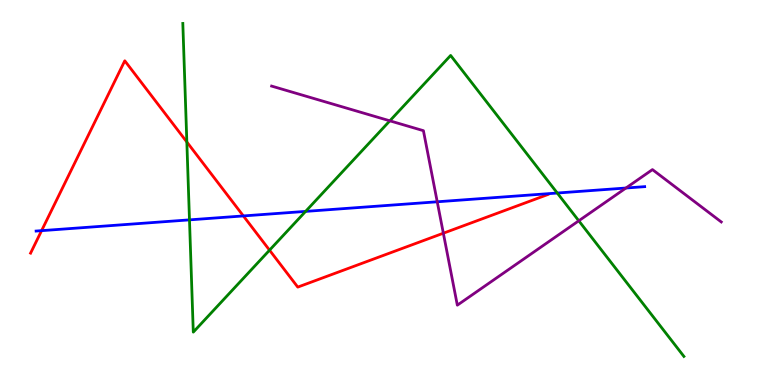[{'lines': ['blue', 'red'], 'intersections': [{'x': 0.537, 'y': 4.01}, {'x': 3.14, 'y': 4.39}]}, {'lines': ['green', 'red'], 'intersections': [{'x': 2.41, 'y': 6.31}, {'x': 3.48, 'y': 3.5}]}, {'lines': ['purple', 'red'], 'intersections': [{'x': 5.72, 'y': 3.94}]}, {'lines': ['blue', 'green'], 'intersections': [{'x': 2.44, 'y': 4.29}, {'x': 3.94, 'y': 4.51}, {'x': 7.19, 'y': 4.99}]}, {'lines': ['blue', 'purple'], 'intersections': [{'x': 5.64, 'y': 4.76}, {'x': 8.08, 'y': 5.12}]}, {'lines': ['green', 'purple'], 'intersections': [{'x': 5.03, 'y': 6.86}, {'x': 7.47, 'y': 4.27}]}]